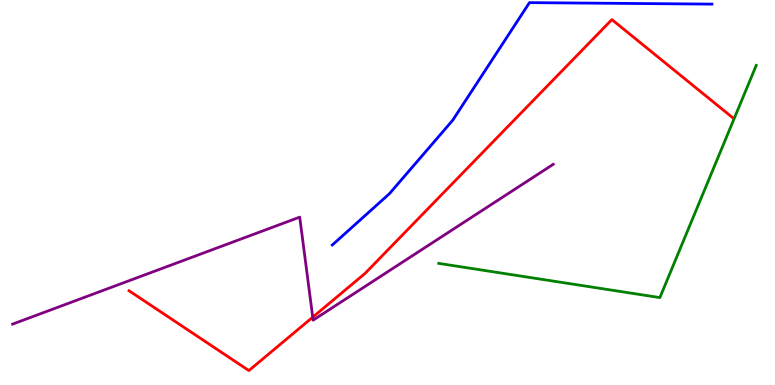[{'lines': ['blue', 'red'], 'intersections': []}, {'lines': ['green', 'red'], 'intersections': []}, {'lines': ['purple', 'red'], 'intersections': [{'x': 4.04, 'y': 1.76}]}, {'lines': ['blue', 'green'], 'intersections': []}, {'lines': ['blue', 'purple'], 'intersections': []}, {'lines': ['green', 'purple'], 'intersections': []}]